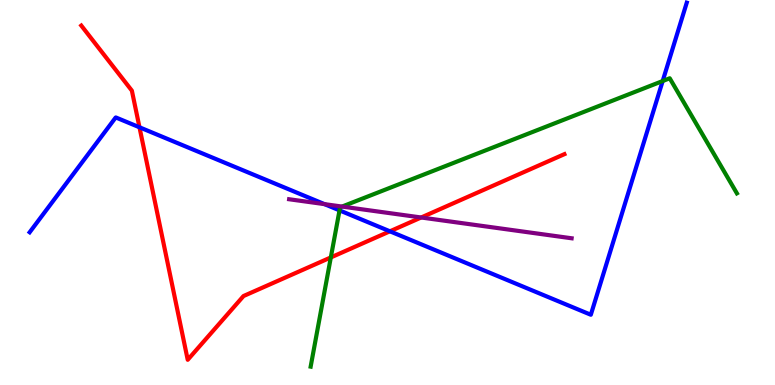[{'lines': ['blue', 'red'], 'intersections': [{'x': 1.8, 'y': 6.69}, {'x': 5.03, 'y': 3.99}]}, {'lines': ['green', 'red'], 'intersections': [{'x': 4.27, 'y': 3.31}]}, {'lines': ['purple', 'red'], 'intersections': [{'x': 5.43, 'y': 4.35}]}, {'lines': ['blue', 'green'], 'intersections': [{'x': 4.38, 'y': 4.54}, {'x': 8.55, 'y': 7.9}]}, {'lines': ['blue', 'purple'], 'intersections': [{'x': 4.19, 'y': 4.7}]}, {'lines': ['green', 'purple'], 'intersections': [{'x': 4.41, 'y': 4.63}]}]